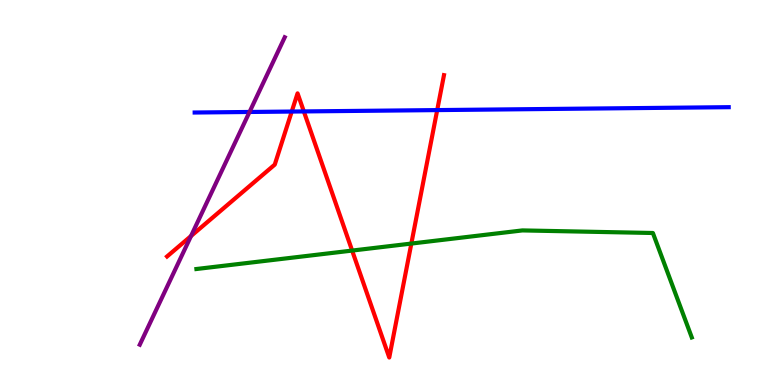[{'lines': ['blue', 'red'], 'intersections': [{'x': 3.76, 'y': 7.1}, {'x': 3.92, 'y': 7.11}, {'x': 5.64, 'y': 7.14}]}, {'lines': ['green', 'red'], 'intersections': [{'x': 4.54, 'y': 3.49}, {'x': 5.31, 'y': 3.67}]}, {'lines': ['purple', 'red'], 'intersections': [{'x': 2.46, 'y': 3.87}]}, {'lines': ['blue', 'green'], 'intersections': []}, {'lines': ['blue', 'purple'], 'intersections': [{'x': 3.22, 'y': 7.09}]}, {'lines': ['green', 'purple'], 'intersections': []}]